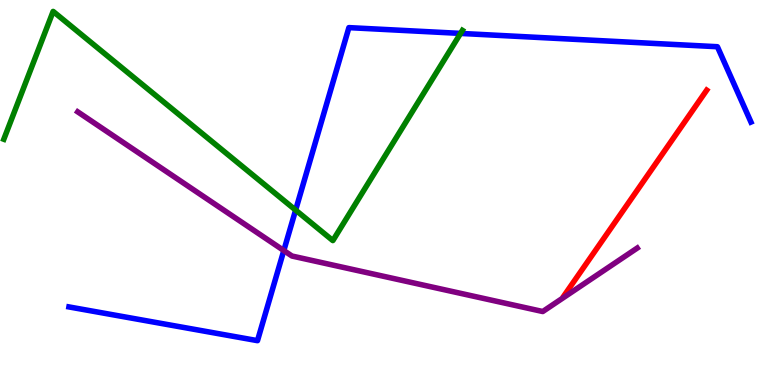[{'lines': ['blue', 'red'], 'intersections': []}, {'lines': ['green', 'red'], 'intersections': []}, {'lines': ['purple', 'red'], 'intersections': []}, {'lines': ['blue', 'green'], 'intersections': [{'x': 3.81, 'y': 4.54}, {'x': 5.94, 'y': 9.13}]}, {'lines': ['blue', 'purple'], 'intersections': [{'x': 3.66, 'y': 3.49}]}, {'lines': ['green', 'purple'], 'intersections': []}]